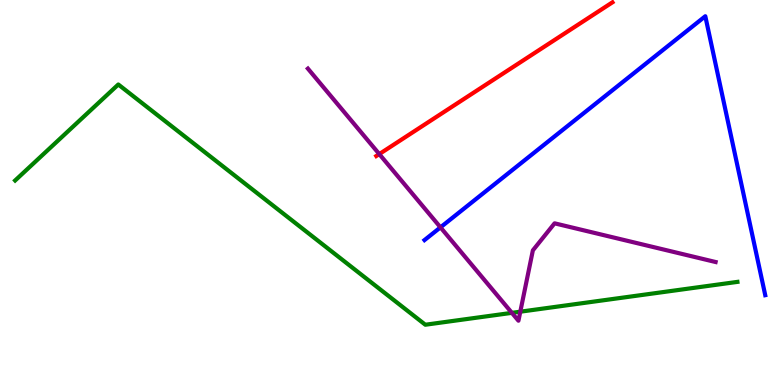[{'lines': ['blue', 'red'], 'intersections': []}, {'lines': ['green', 'red'], 'intersections': []}, {'lines': ['purple', 'red'], 'intersections': [{'x': 4.89, 'y': 6.0}]}, {'lines': ['blue', 'green'], 'intersections': []}, {'lines': ['blue', 'purple'], 'intersections': [{'x': 5.68, 'y': 4.09}]}, {'lines': ['green', 'purple'], 'intersections': [{'x': 6.6, 'y': 1.87}, {'x': 6.71, 'y': 1.9}]}]